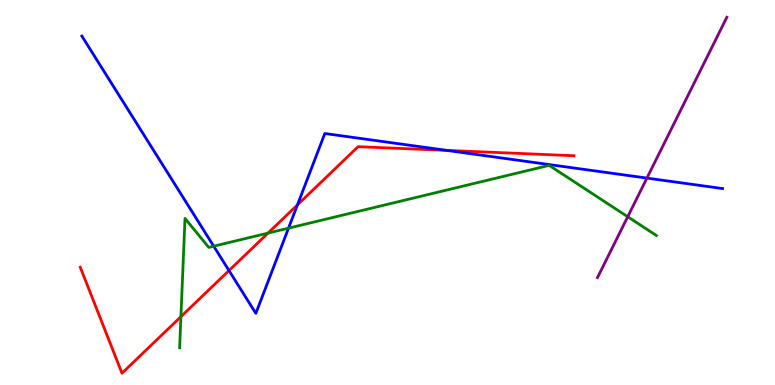[{'lines': ['blue', 'red'], 'intersections': [{'x': 2.95, 'y': 2.97}, {'x': 3.84, 'y': 4.68}, {'x': 5.77, 'y': 6.09}]}, {'lines': ['green', 'red'], 'intersections': [{'x': 2.33, 'y': 1.77}, {'x': 3.46, 'y': 3.95}]}, {'lines': ['purple', 'red'], 'intersections': []}, {'lines': ['blue', 'green'], 'intersections': [{'x': 2.76, 'y': 3.61}, {'x': 3.72, 'y': 4.07}]}, {'lines': ['blue', 'purple'], 'intersections': [{'x': 8.35, 'y': 5.37}]}, {'lines': ['green', 'purple'], 'intersections': [{'x': 8.1, 'y': 4.37}]}]